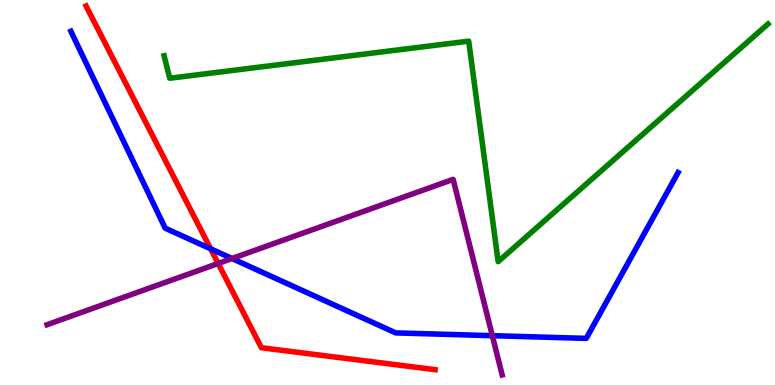[{'lines': ['blue', 'red'], 'intersections': [{'x': 2.72, 'y': 3.54}]}, {'lines': ['green', 'red'], 'intersections': []}, {'lines': ['purple', 'red'], 'intersections': [{'x': 2.82, 'y': 3.16}]}, {'lines': ['blue', 'green'], 'intersections': []}, {'lines': ['blue', 'purple'], 'intersections': [{'x': 2.99, 'y': 3.29}, {'x': 6.35, 'y': 1.28}]}, {'lines': ['green', 'purple'], 'intersections': []}]